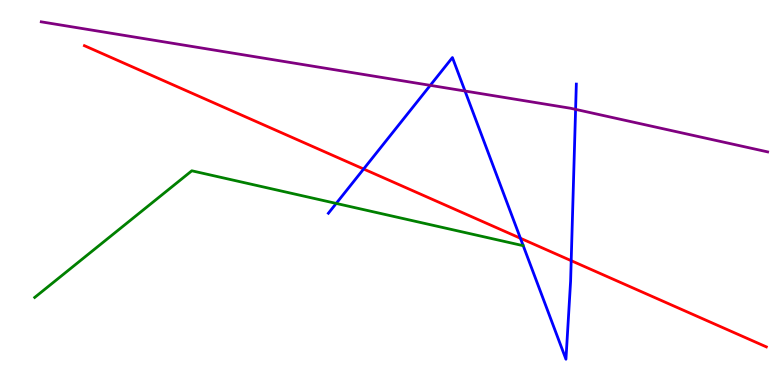[{'lines': ['blue', 'red'], 'intersections': [{'x': 4.69, 'y': 5.61}, {'x': 6.72, 'y': 3.81}, {'x': 7.37, 'y': 3.23}]}, {'lines': ['green', 'red'], 'intersections': []}, {'lines': ['purple', 'red'], 'intersections': []}, {'lines': ['blue', 'green'], 'intersections': [{'x': 4.34, 'y': 4.72}]}, {'lines': ['blue', 'purple'], 'intersections': [{'x': 5.55, 'y': 7.78}, {'x': 6.0, 'y': 7.64}, {'x': 7.43, 'y': 7.16}]}, {'lines': ['green', 'purple'], 'intersections': []}]